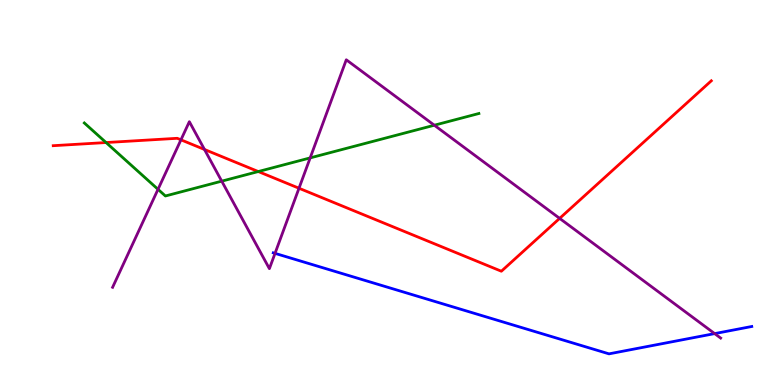[{'lines': ['blue', 'red'], 'intersections': []}, {'lines': ['green', 'red'], 'intersections': [{'x': 1.37, 'y': 6.3}, {'x': 3.33, 'y': 5.54}]}, {'lines': ['purple', 'red'], 'intersections': [{'x': 2.33, 'y': 6.37}, {'x': 2.64, 'y': 6.12}, {'x': 3.86, 'y': 5.11}, {'x': 7.22, 'y': 4.33}]}, {'lines': ['blue', 'green'], 'intersections': []}, {'lines': ['blue', 'purple'], 'intersections': [{'x': 3.55, 'y': 3.42}, {'x': 9.22, 'y': 1.33}]}, {'lines': ['green', 'purple'], 'intersections': [{'x': 2.04, 'y': 5.08}, {'x': 2.86, 'y': 5.29}, {'x': 4.0, 'y': 5.9}, {'x': 5.6, 'y': 6.75}]}]